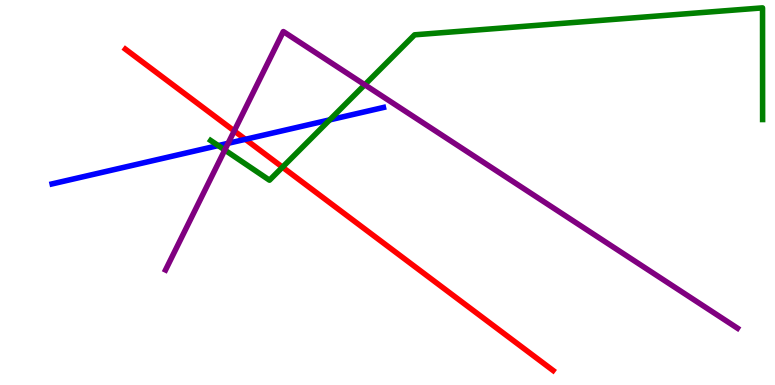[{'lines': ['blue', 'red'], 'intersections': [{'x': 3.17, 'y': 6.38}]}, {'lines': ['green', 'red'], 'intersections': [{'x': 3.64, 'y': 5.66}]}, {'lines': ['purple', 'red'], 'intersections': [{'x': 3.02, 'y': 6.6}]}, {'lines': ['blue', 'green'], 'intersections': [{'x': 2.82, 'y': 6.22}, {'x': 4.25, 'y': 6.89}]}, {'lines': ['blue', 'purple'], 'intersections': [{'x': 2.94, 'y': 6.28}]}, {'lines': ['green', 'purple'], 'intersections': [{'x': 2.9, 'y': 6.1}, {'x': 4.71, 'y': 7.8}]}]